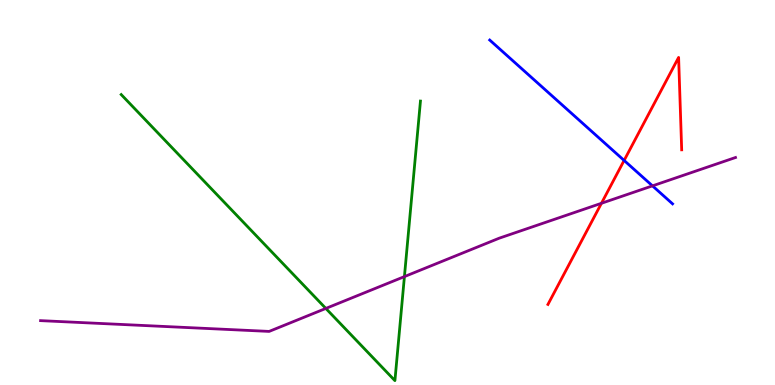[{'lines': ['blue', 'red'], 'intersections': [{'x': 8.05, 'y': 5.83}]}, {'lines': ['green', 'red'], 'intersections': []}, {'lines': ['purple', 'red'], 'intersections': [{'x': 7.76, 'y': 4.72}]}, {'lines': ['blue', 'green'], 'intersections': []}, {'lines': ['blue', 'purple'], 'intersections': [{'x': 8.42, 'y': 5.17}]}, {'lines': ['green', 'purple'], 'intersections': [{'x': 4.2, 'y': 1.99}, {'x': 5.22, 'y': 2.82}]}]